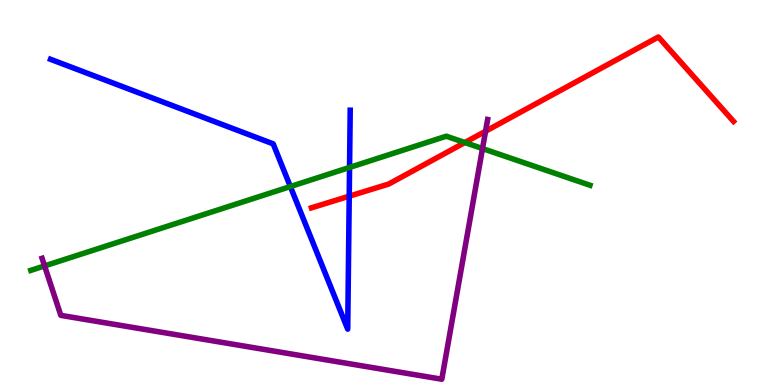[{'lines': ['blue', 'red'], 'intersections': [{'x': 4.51, 'y': 4.9}]}, {'lines': ['green', 'red'], 'intersections': [{'x': 6.0, 'y': 6.3}]}, {'lines': ['purple', 'red'], 'intersections': [{'x': 6.27, 'y': 6.59}]}, {'lines': ['blue', 'green'], 'intersections': [{'x': 3.75, 'y': 5.15}, {'x': 4.51, 'y': 5.65}]}, {'lines': ['blue', 'purple'], 'intersections': []}, {'lines': ['green', 'purple'], 'intersections': [{'x': 0.575, 'y': 3.09}, {'x': 6.23, 'y': 6.14}]}]